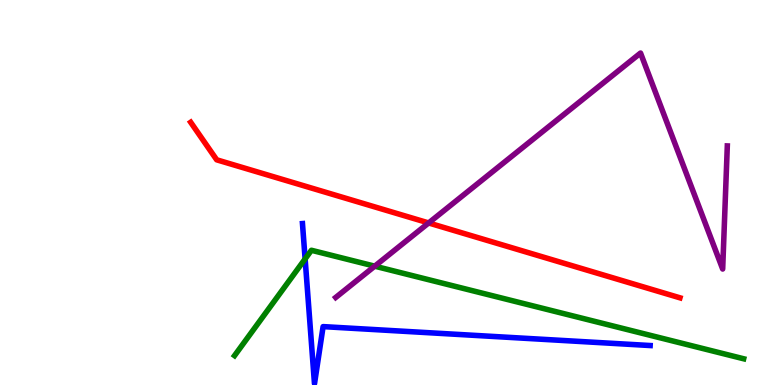[{'lines': ['blue', 'red'], 'intersections': []}, {'lines': ['green', 'red'], 'intersections': []}, {'lines': ['purple', 'red'], 'intersections': [{'x': 5.53, 'y': 4.21}]}, {'lines': ['blue', 'green'], 'intersections': [{'x': 3.94, 'y': 3.28}]}, {'lines': ['blue', 'purple'], 'intersections': []}, {'lines': ['green', 'purple'], 'intersections': [{'x': 4.84, 'y': 3.09}]}]